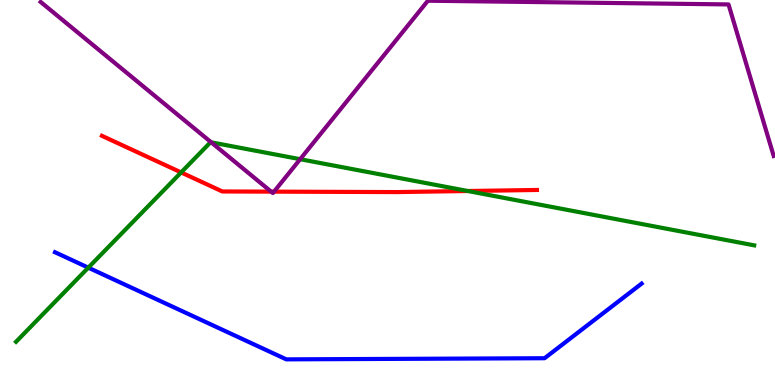[{'lines': ['blue', 'red'], 'intersections': []}, {'lines': ['green', 'red'], 'intersections': [{'x': 2.34, 'y': 5.52}, {'x': 6.04, 'y': 5.04}]}, {'lines': ['purple', 'red'], 'intersections': [{'x': 3.5, 'y': 5.02}, {'x': 3.54, 'y': 5.02}]}, {'lines': ['blue', 'green'], 'intersections': [{'x': 1.14, 'y': 3.05}]}, {'lines': ['blue', 'purple'], 'intersections': []}, {'lines': ['green', 'purple'], 'intersections': [{'x': 2.73, 'y': 6.3}, {'x': 3.87, 'y': 5.86}]}]